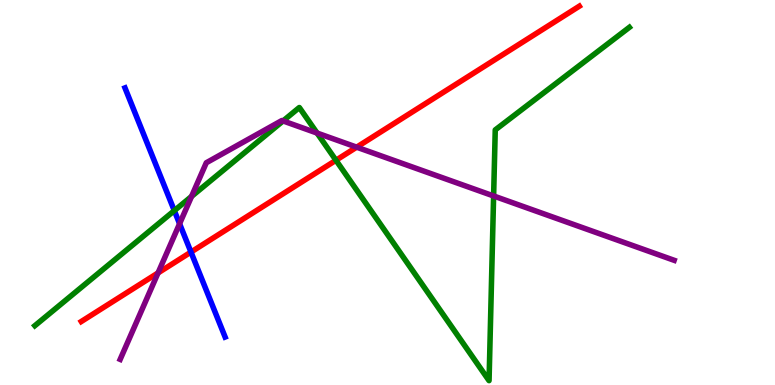[{'lines': ['blue', 'red'], 'intersections': [{'x': 2.46, 'y': 3.45}]}, {'lines': ['green', 'red'], 'intersections': [{'x': 4.34, 'y': 5.84}]}, {'lines': ['purple', 'red'], 'intersections': [{'x': 2.04, 'y': 2.91}, {'x': 4.6, 'y': 6.18}]}, {'lines': ['blue', 'green'], 'intersections': [{'x': 2.25, 'y': 4.53}]}, {'lines': ['blue', 'purple'], 'intersections': [{'x': 2.32, 'y': 4.19}]}, {'lines': ['green', 'purple'], 'intersections': [{'x': 2.47, 'y': 4.9}, {'x': 3.65, 'y': 6.86}, {'x': 4.09, 'y': 6.54}, {'x': 6.37, 'y': 4.91}]}]